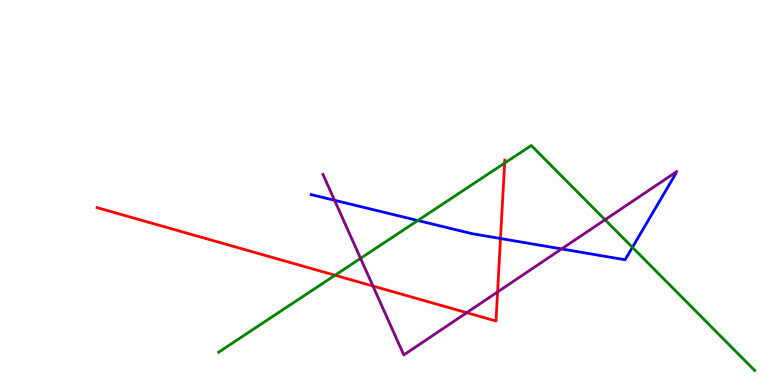[{'lines': ['blue', 'red'], 'intersections': [{'x': 6.46, 'y': 3.8}]}, {'lines': ['green', 'red'], 'intersections': [{'x': 4.32, 'y': 2.85}, {'x': 6.51, 'y': 5.76}]}, {'lines': ['purple', 'red'], 'intersections': [{'x': 4.81, 'y': 2.57}, {'x': 6.02, 'y': 1.88}, {'x': 6.42, 'y': 2.42}]}, {'lines': ['blue', 'green'], 'intersections': [{'x': 5.39, 'y': 4.27}, {'x': 8.16, 'y': 3.58}]}, {'lines': ['blue', 'purple'], 'intersections': [{'x': 4.32, 'y': 4.8}, {'x': 7.25, 'y': 3.53}]}, {'lines': ['green', 'purple'], 'intersections': [{'x': 4.65, 'y': 3.29}, {'x': 7.81, 'y': 4.29}]}]